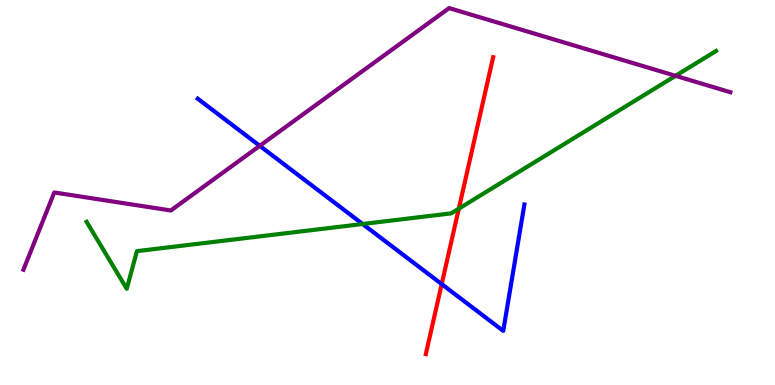[{'lines': ['blue', 'red'], 'intersections': [{'x': 5.7, 'y': 2.62}]}, {'lines': ['green', 'red'], 'intersections': [{'x': 5.92, 'y': 4.58}]}, {'lines': ['purple', 'red'], 'intersections': []}, {'lines': ['blue', 'green'], 'intersections': [{'x': 4.68, 'y': 4.18}]}, {'lines': ['blue', 'purple'], 'intersections': [{'x': 3.35, 'y': 6.21}]}, {'lines': ['green', 'purple'], 'intersections': [{'x': 8.72, 'y': 8.03}]}]